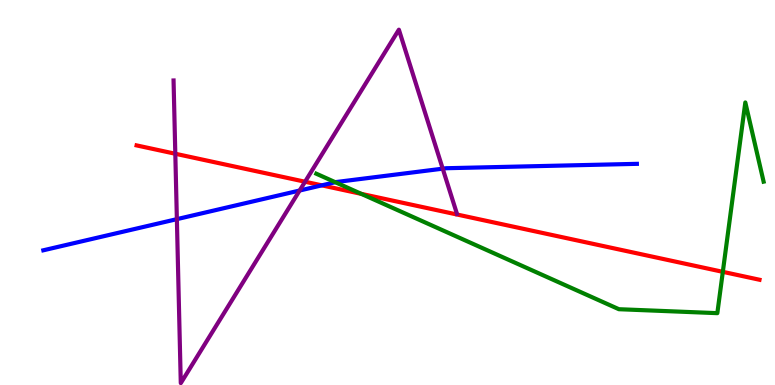[{'lines': ['blue', 'red'], 'intersections': [{'x': 4.15, 'y': 5.19}]}, {'lines': ['green', 'red'], 'intersections': [{'x': 4.66, 'y': 4.96}, {'x': 9.33, 'y': 2.94}]}, {'lines': ['purple', 'red'], 'intersections': [{'x': 2.26, 'y': 6.01}, {'x': 3.94, 'y': 5.28}]}, {'lines': ['blue', 'green'], 'intersections': [{'x': 4.33, 'y': 5.27}]}, {'lines': ['blue', 'purple'], 'intersections': [{'x': 2.28, 'y': 4.31}, {'x': 3.87, 'y': 5.05}, {'x': 5.71, 'y': 5.62}]}, {'lines': ['green', 'purple'], 'intersections': []}]